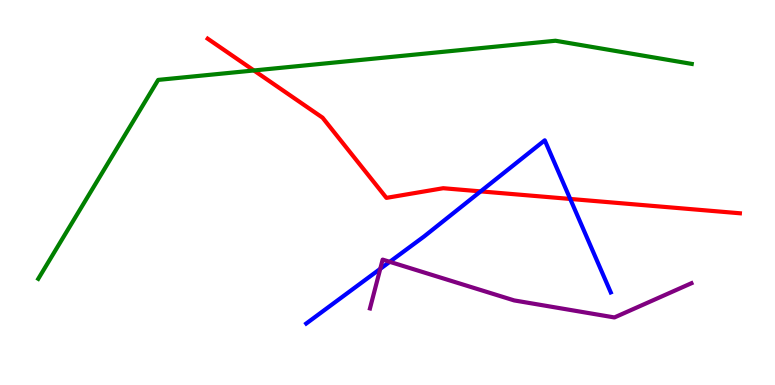[{'lines': ['blue', 'red'], 'intersections': [{'x': 6.2, 'y': 5.03}, {'x': 7.36, 'y': 4.83}]}, {'lines': ['green', 'red'], 'intersections': [{'x': 3.28, 'y': 8.17}]}, {'lines': ['purple', 'red'], 'intersections': []}, {'lines': ['blue', 'green'], 'intersections': []}, {'lines': ['blue', 'purple'], 'intersections': [{'x': 4.91, 'y': 3.02}, {'x': 5.03, 'y': 3.2}]}, {'lines': ['green', 'purple'], 'intersections': []}]